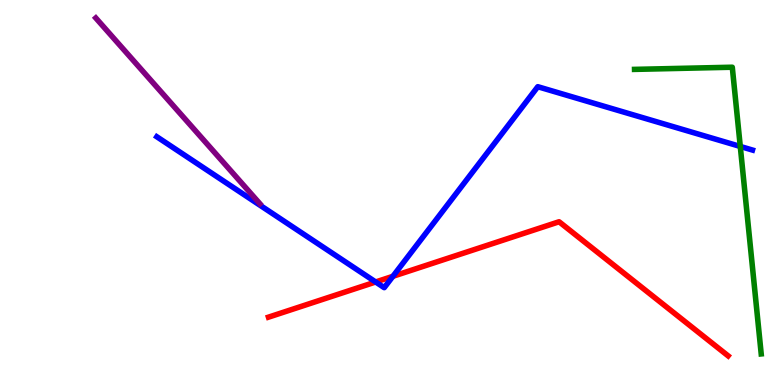[{'lines': ['blue', 'red'], 'intersections': [{'x': 4.85, 'y': 2.68}, {'x': 5.07, 'y': 2.82}]}, {'lines': ['green', 'red'], 'intersections': []}, {'lines': ['purple', 'red'], 'intersections': []}, {'lines': ['blue', 'green'], 'intersections': [{'x': 9.55, 'y': 6.2}]}, {'lines': ['blue', 'purple'], 'intersections': []}, {'lines': ['green', 'purple'], 'intersections': []}]